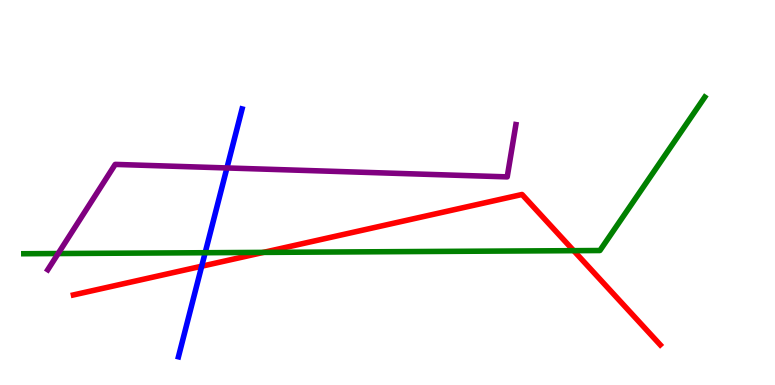[{'lines': ['blue', 'red'], 'intersections': [{'x': 2.6, 'y': 3.09}]}, {'lines': ['green', 'red'], 'intersections': [{'x': 3.4, 'y': 3.44}, {'x': 7.4, 'y': 3.49}]}, {'lines': ['purple', 'red'], 'intersections': []}, {'lines': ['blue', 'green'], 'intersections': [{'x': 2.65, 'y': 3.44}]}, {'lines': ['blue', 'purple'], 'intersections': [{'x': 2.93, 'y': 5.64}]}, {'lines': ['green', 'purple'], 'intersections': [{'x': 0.75, 'y': 3.41}]}]